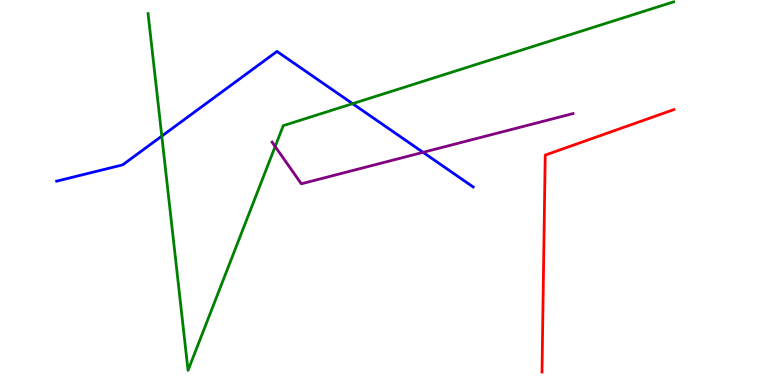[{'lines': ['blue', 'red'], 'intersections': []}, {'lines': ['green', 'red'], 'intersections': []}, {'lines': ['purple', 'red'], 'intersections': []}, {'lines': ['blue', 'green'], 'intersections': [{'x': 2.09, 'y': 6.47}, {'x': 4.55, 'y': 7.31}]}, {'lines': ['blue', 'purple'], 'intersections': [{'x': 5.46, 'y': 6.04}]}, {'lines': ['green', 'purple'], 'intersections': [{'x': 3.55, 'y': 6.19}]}]